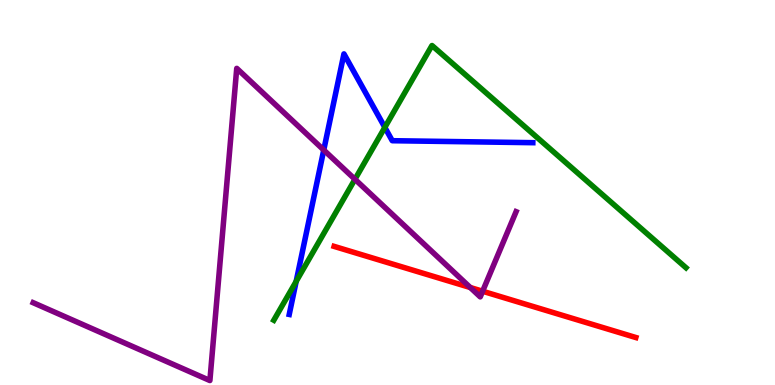[{'lines': ['blue', 'red'], 'intersections': []}, {'lines': ['green', 'red'], 'intersections': []}, {'lines': ['purple', 'red'], 'intersections': [{'x': 6.07, 'y': 2.53}, {'x': 6.23, 'y': 2.44}]}, {'lines': ['blue', 'green'], 'intersections': [{'x': 3.82, 'y': 2.69}, {'x': 4.97, 'y': 6.69}]}, {'lines': ['blue', 'purple'], 'intersections': [{'x': 4.18, 'y': 6.1}]}, {'lines': ['green', 'purple'], 'intersections': [{'x': 4.58, 'y': 5.34}]}]